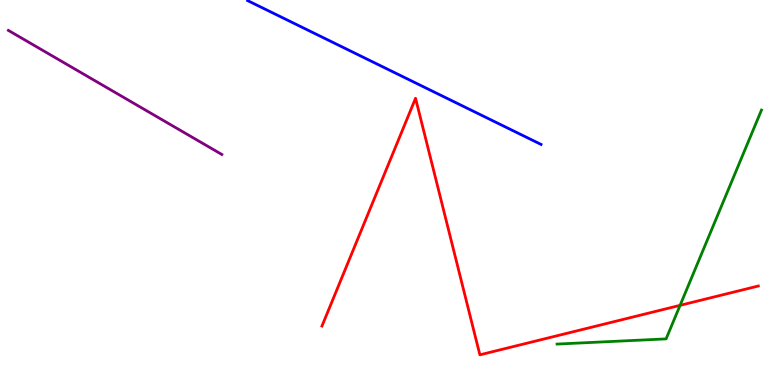[{'lines': ['blue', 'red'], 'intersections': []}, {'lines': ['green', 'red'], 'intersections': [{'x': 8.78, 'y': 2.07}]}, {'lines': ['purple', 'red'], 'intersections': []}, {'lines': ['blue', 'green'], 'intersections': []}, {'lines': ['blue', 'purple'], 'intersections': []}, {'lines': ['green', 'purple'], 'intersections': []}]